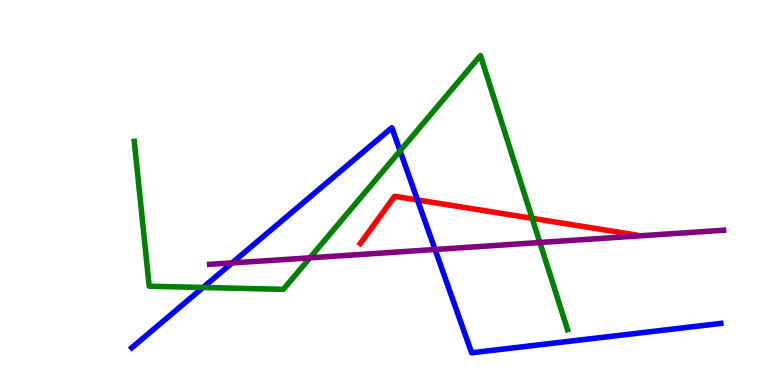[{'lines': ['blue', 'red'], 'intersections': [{'x': 5.39, 'y': 4.81}]}, {'lines': ['green', 'red'], 'intersections': [{'x': 6.87, 'y': 4.33}]}, {'lines': ['purple', 'red'], 'intersections': []}, {'lines': ['blue', 'green'], 'intersections': [{'x': 2.62, 'y': 2.53}, {'x': 5.16, 'y': 6.08}]}, {'lines': ['blue', 'purple'], 'intersections': [{'x': 3.0, 'y': 3.17}, {'x': 5.61, 'y': 3.52}]}, {'lines': ['green', 'purple'], 'intersections': [{'x': 4.0, 'y': 3.3}, {'x': 6.97, 'y': 3.7}]}]